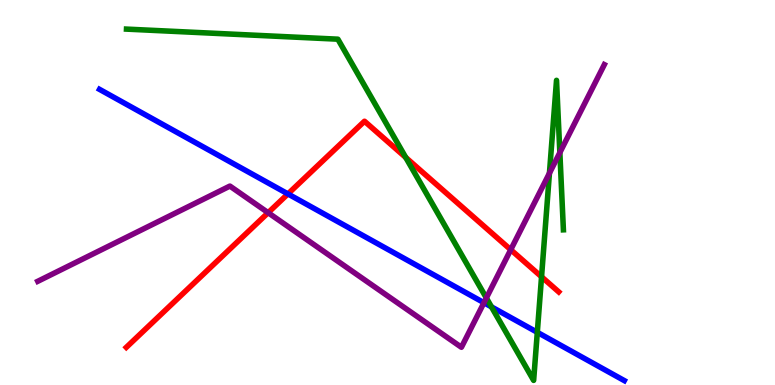[{'lines': ['blue', 'red'], 'intersections': [{'x': 3.72, 'y': 4.96}]}, {'lines': ['green', 'red'], 'intersections': [{'x': 5.24, 'y': 5.91}, {'x': 6.99, 'y': 2.81}]}, {'lines': ['purple', 'red'], 'intersections': [{'x': 3.46, 'y': 4.48}, {'x': 6.59, 'y': 3.51}]}, {'lines': ['blue', 'green'], 'intersections': [{'x': 6.34, 'y': 2.03}, {'x': 6.93, 'y': 1.37}]}, {'lines': ['blue', 'purple'], 'intersections': [{'x': 6.24, 'y': 2.14}]}, {'lines': ['green', 'purple'], 'intersections': [{'x': 6.28, 'y': 2.26}, {'x': 7.09, 'y': 5.5}, {'x': 7.22, 'y': 6.04}]}]